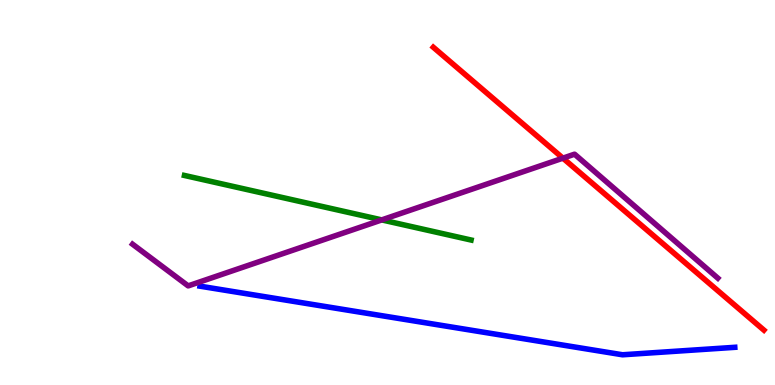[{'lines': ['blue', 'red'], 'intersections': []}, {'lines': ['green', 'red'], 'intersections': []}, {'lines': ['purple', 'red'], 'intersections': [{'x': 7.26, 'y': 5.89}]}, {'lines': ['blue', 'green'], 'intersections': []}, {'lines': ['blue', 'purple'], 'intersections': []}, {'lines': ['green', 'purple'], 'intersections': [{'x': 4.93, 'y': 4.29}]}]